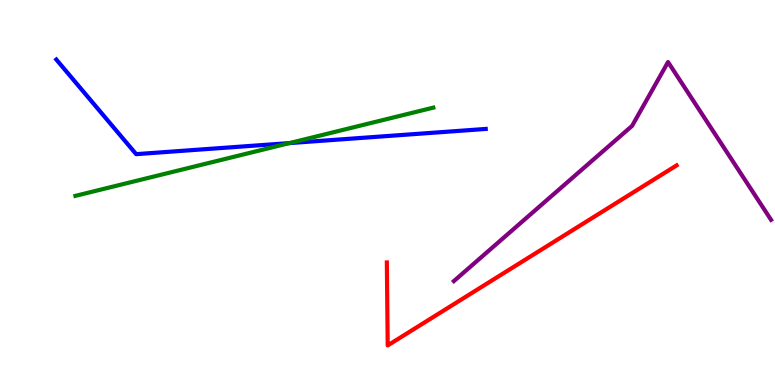[{'lines': ['blue', 'red'], 'intersections': []}, {'lines': ['green', 'red'], 'intersections': []}, {'lines': ['purple', 'red'], 'intersections': []}, {'lines': ['blue', 'green'], 'intersections': [{'x': 3.74, 'y': 6.28}]}, {'lines': ['blue', 'purple'], 'intersections': []}, {'lines': ['green', 'purple'], 'intersections': []}]